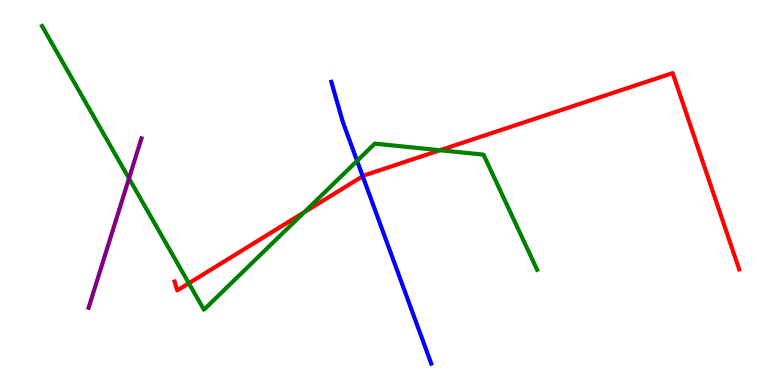[{'lines': ['blue', 'red'], 'intersections': [{'x': 4.68, 'y': 5.42}]}, {'lines': ['green', 'red'], 'intersections': [{'x': 2.44, 'y': 2.64}, {'x': 3.93, 'y': 4.49}, {'x': 5.68, 'y': 6.1}]}, {'lines': ['purple', 'red'], 'intersections': []}, {'lines': ['blue', 'green'], 'intersections': [{'x': 4.61, 'y': 5.82}]}, {'lines': ['blue', 'purple'], 'intersections': []}, {'lines': ['green', 'purple'], 'intersections': [{'x': 1.66, 'y': 5.37}]}]